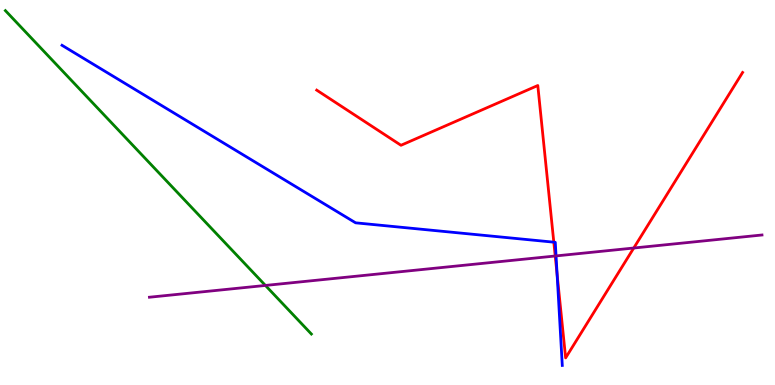[{'lines': ['blue', 'red'], 'intersections': [{'x': 7.15, 'y': 3.71}, {'x': 7.19, 'y': 2.87}]}, {'lines': ['green', 'red'], 'intersections': []}, {'lines': ['purple', 'red'], 'intersections': [{'x': 7.16, 'y': 3.35}, {'x': 8.18, 'y': 3.56}]}, {'lines': ['blue', 'green'], 'intersections': []}, {'lines': ['blue', 'purple'], 'intersections': [{'x': 7.17, 'y': 3.35}]}, {'lines': ['green', 'purple'], 'intersections': [{'x': 3.42, 'y': 2.59}]}]